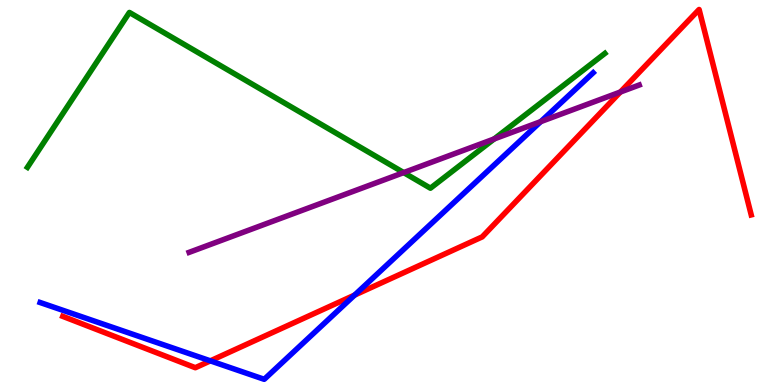[{'lines': ['blue', 'red'], 'intersections': [{'x': 2.71, 'y': 0.627}, {'x': 4.58, 'y': 2.34}]}, {'lines': ['green', 'red'], 'intersections': []}, {'lines': ['purple', 'red'], 'intersections': [{'x': 8.0, 'y': 7.61}]}, {'lines': ['blue', 'green'], 'intersections': []}, {'lines': ['blue', 'purple'], 'intersections': [{'x': 6.98, 'y': 6.84}]}, {'lines': ['green', 'purple'], 'intersections': [{'x': 5.21, 'y': 5.52}, {'x': 6.38, 'y': 6.39}]}]